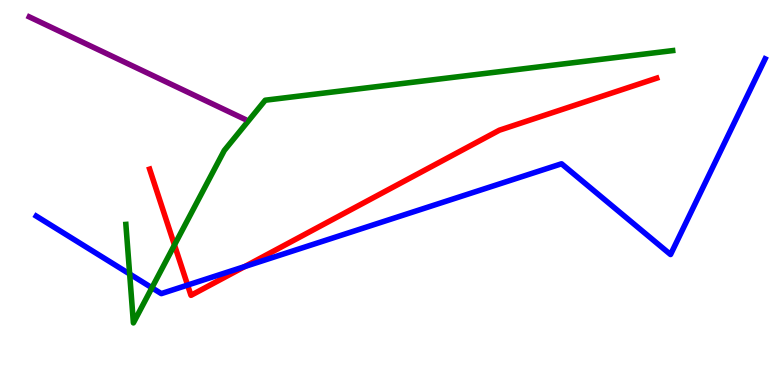[{'lines': ['blue', 'red'], 'intersections': [{'x': 2.42, 'y': 2.6}, {'x': 3.16, 'y': 3.08}]}, {'lines': ['green', 'red'], 'intersections': [{'x': 2.25, 'y': 3.64}]}, {'lines': ['purple', 'red'], 'intersections': []}, {'lines': ['blue', 'green'], 'intersections': [{'x': 1.67, 'y': 2.88}, {'x': 1.96, 'y': 2.53}]}, {'lines': ['blue', 'purple'], 'intersections': []}, {'lines': ['green', 'purple'], 'intersections': []}]